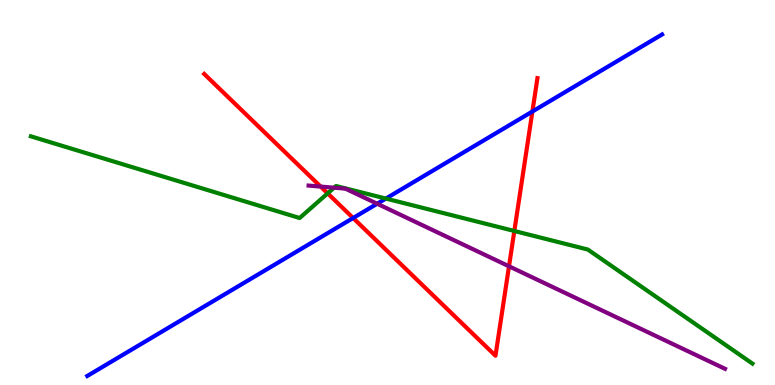[{'lines': ['blue', 'red'], 'intersections': [{'x': 4.56, 'y': 4.34}, {'x': 6.87, 'y': 7.1}]}, {'lines': ['green', 'red'], 'intersections': [{'x': 4.23, 'y': 4.98}, {'x': 6.64, 'y': 4.0}]}, {'lines': ['purple', 'red'], 'intersections': [{'x': 4.14, 'y': 5.15}, {'x': 6.57, 'y': 3.08}]}, {'lines': ['blue', 'green'], 'intersections': [{'x': 4.98, 'y': 4.84}]}, {'lines': ['blue', 'purple'], 'intersections': [{'x': 4.87, 'y': 4.71}]}, {'lines': ['green', 'purple'], 'intersections': [{'x': 4.31, 'y': 5.12}]}]